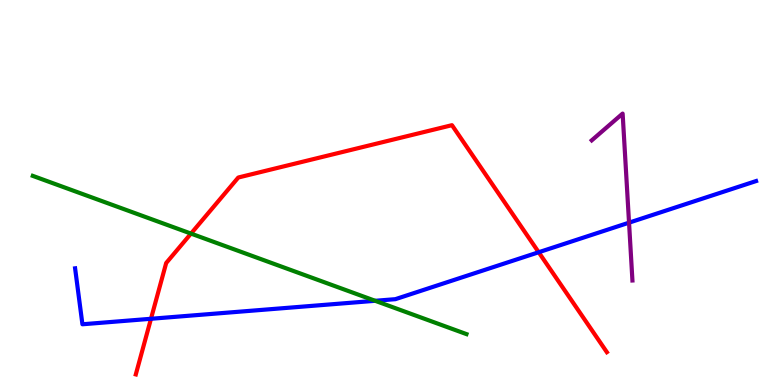[{'lines': ['blue', 'red'], 'intersections': [{'x': 1.95, 'y': 1.72}, {'x': 6.95, 'y': 3.45}]}, {'lines': ['green', 'red'], 'intersections': [{'x': 2.46, 'y': 3.93}]}, {'lines': ['purple', 'red'], 'intersections': []}, {'lines': ['blue', 'green'], 'intersections': [{'x': 4.84, 'y': 2.19}]}, {'lines': ['blue', 'purple'], 'intersections': [{'x': 8.12, 'y': 4.22}]}, {'lines': ['green', 'purple'], 'intersections': []}]